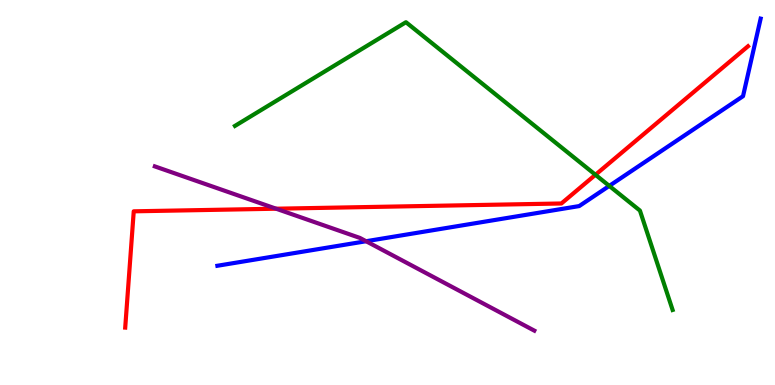[{'lines': ['blue', 'red'], 'intersections': []}, {'lines': ['green', 'red'], 'intersections': [{'x': 7.68, 'y': 5.46}]}, {'lines': ['purple', 'red'], 'intersections': [{'x': 3.56, 'y': 4.58}]}, {'lines': ['blue', 'green'], 'intersections': [{'x': 7.86, 'y': 5.17}]}, {'lines': ['blue', 'purple'], 'intersections': [{'x': 4.72, 'y': 3.73}]}, {'lines': ['green', 'purple'], 'intersections': []}]